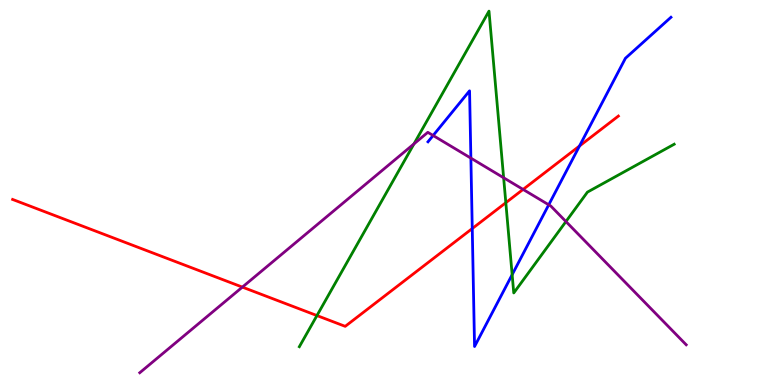[{'lines': ['blue', 'red'], 'intersections': [{'x': 6.09, 'y': 4.06}, {'x': 7.48, 'y': 6.21}]}, {'lines': ['green', 'red'], 'intersections': [{'x': 4.09, 'y': 1.8}, {'x': 6.53, 'y': 4.73}]}, {'lines': ['purple', 'red'], 'intersections': [{'x': 3.13, 'y': 2.54}, {'x': 6.75, 'y': 5.08}]}, {'lines': ['blue', 'green'], 'intersections': [{'x': 6.61, 'y': 2.87}]}, {'lines': ['blue', 'purple'], 'intersections': [{'x': 5.59, 'y': 6.48}, {'x': 6.08, 'y': 5.89}, {'x': 7.08, 'y': 4.68}]}, {'lines': ['green', 'purple'], 'intersections': [{'x': 5.34, 'y': 6.26}, {'x': 6.5, 'y': 5.38}, {'x': 7.3, 'y': 4.25}]}]